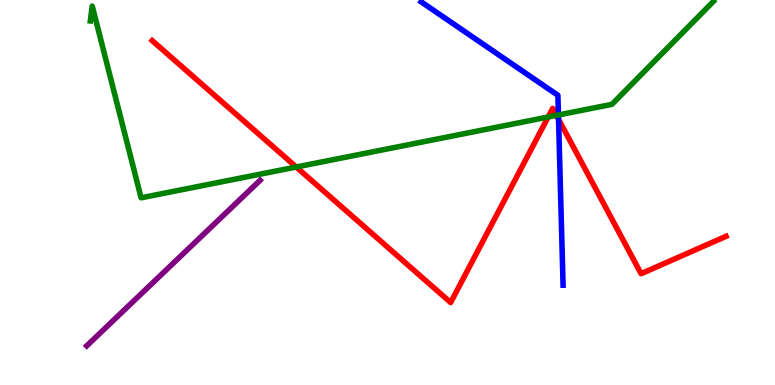[{'lines': ['blue', 'red'], 'intersections': [{'x': 7.21, 'y': 6.9}]}, {'lines': ['green', 'red'], 'intersections': [{'x': 3.82, 'y': 5.66}, {'x': 7.07, 'y': 6.96}, {'x': 7.18, 'y': 7.0}]}, {'lines': ['purple', 'red'], 'intersections': []}, {'lines': ['blue', 'green'], 'intersections': [{'x': 7.21, 'y': 7.01}]}, {'lines': ['blue', 'purple'], 'intersections': []}, {'lines': ['green', 'purple'], 'intersections': []}]